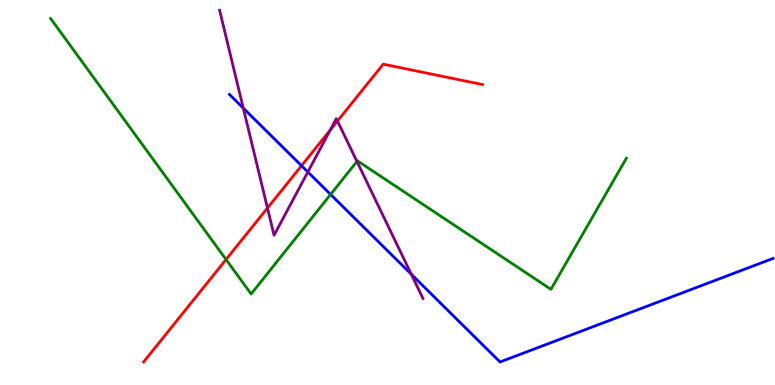[{'lines': ['blue', 'red'], 'intersections': [{'x': 3.89, 'y': 5.7}]}, {'lines': ['green', 'red'], 'intersections': [{'x': 2.92, 'y': 3.26}]}, {'lines': ['purple', 'red'], 'intersections': [{'x': 3.45, 'y': 4.6}, {'x': 4.26, 'y': 6.62}, {'x': 4.35, 'y': 6.86}]}, {'lines': ['blue', 'green'], 'intersections': [{'x': 4.27, 'y': 4.95}]}, {'lines': ['blue', 'purple'], 'intersections': [{'x': 3.14, 'y': 7.19}, {'x': 3.97, 'y': 5.53}, {'x': 5.31, 'y': 2.88}]}, {'lines': ['green', 'purple'], 'intersections': [{'x': 4.61, 'y': 5.81}]}]